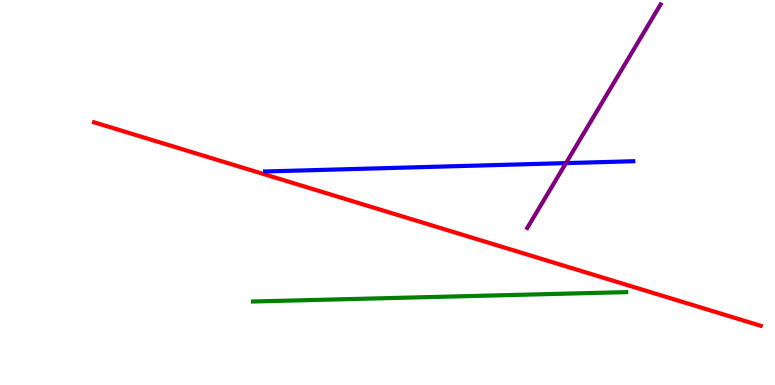[{'lines': ['blue', 'red'], 'intersections': []}, {'lines': ['green', 'red'], 'intersections': []}, {'lines': ['purple', 'red'], 'intersections': []}, {'lines': ['blue', 'green'], 'intersections': []}, {'lines': ['blue', 'purple'], 'intersections': [{'x': 7.3, 'y': 5.76}]}, {'lines': ['green', 'purple'], 'intersections': []}]